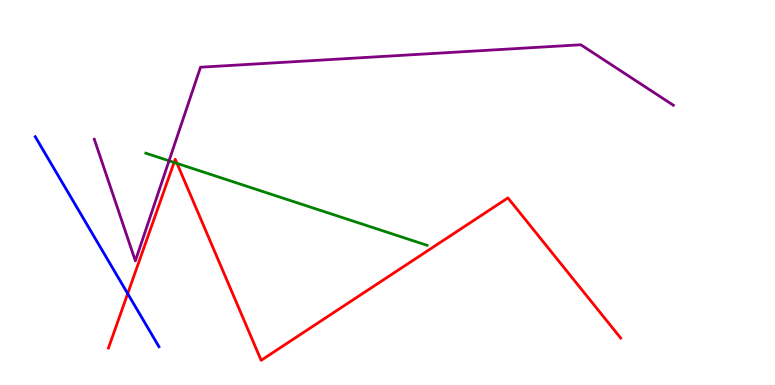[{'lines': ['blue', 'red'], 'intersections': [{'x': 1.65, 'y': 2.37}]}, {'lines': ['green', 'red'], 'intersections': [{'x': 2.25, 'y': 5.78}, {'x': 2.28, 'y': 5.76}]}, {'lines': ['purple', 'red'], 'intersections': []}, {'lines': ['blue', 'green'], 'intersections': []}, {'lines': ['blue', 'purple'], 'intersections': []}, {'lines': ['green', 'purple'], 'intersections': [{'x': 2.18, 'y': 5.82}]}]